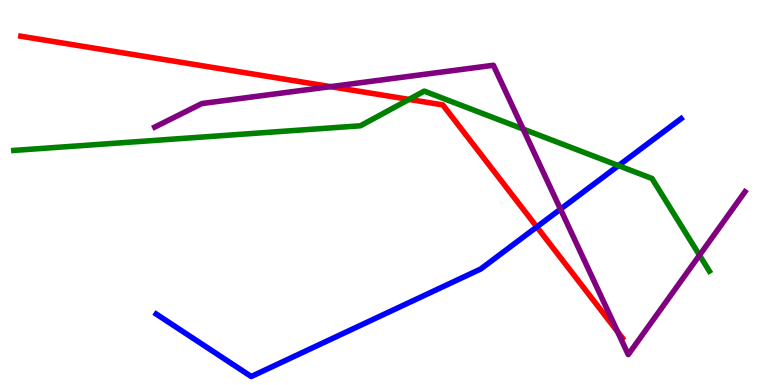[{'lines': ['blue', 'red'], 'intersections': [{'x': 6.93, 'y': 4.11}]}, {'lines': ['green', 'red'], 'intersections': [{'x': 5.28, 'y': 7.42}]}, {'lines': ['purple', 'red'], 'intersections': [{'x': 4.27, 'y': 7.75}, {'x': 7.97, 'y': 1.38}]}, {'lines': ['blue', 'green'], 'intersections': [{'x': 7.98, 'y': 5.7}]}, {'lines': ['blue', 'purple'], 'intersections': [{'x': 7.23, 'y': 4.57}]}, {'lines': ['green', 'purple'], 'intersections': [{'x': 6.75, 'y': 6.65}, {'x': 9.03, 'y': 3.37}]}]